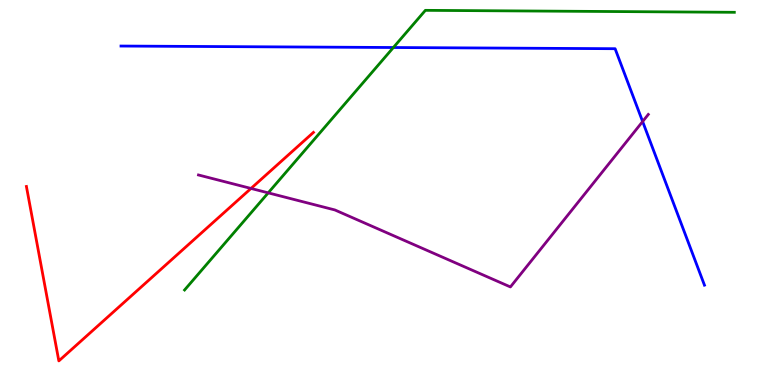[{'lines': ['blue', 'red'], 'intersections': []}, {'lines': ['green', 'red'], 'intersections': []}, {'lines': ['purple', 'red'], 'intersections': [{'x': 3.24, 'y': 5.11}]}, {'lines': ['blue', 'green'], 'intersections': [{'x': 5.08, 'y': 8.77}]}, {'lines': ['blue', 'purple'], 'intersections': [{'x': 8.29, 'y': 6.84}]}, {'lines': ['green', 'purple'], 'intersections': [{'x': 3.46, 'y': 4.99}]}]